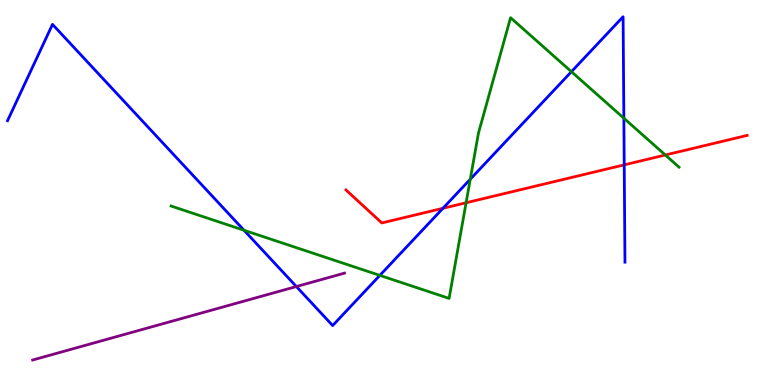[{'lines': ['blue', 'red'], 'intersections': [{'x': 5.72, 'y': 4.59}, {'x': 8.05, 'y': 5.72}]}, {'lines': ['green', 'red'], 'intersections': [{'x': 6.01, 'y': 4.73}, {'x': 8.58, 'y': 5.97}]}, {'lines': ['purple', 'red'], 'intersections': []}, {'lines': ['blue', 'green'], 'intersections': [{'x': 3.15, 'y': 4.02}, {'x': 4.9, 'y': 2.85}, {'x': 6.07, 'y': 5.34}, {'x': 7.37, 'y': 8.14}, {'x': 8.05, 'y': 6.93}]}, {'lines': ['blue', 'purple'], 'intersections': [{'x': 3.82, 'y': 2.56}]}, {'lines': ['green', 'purple'], 'intersections': []}]